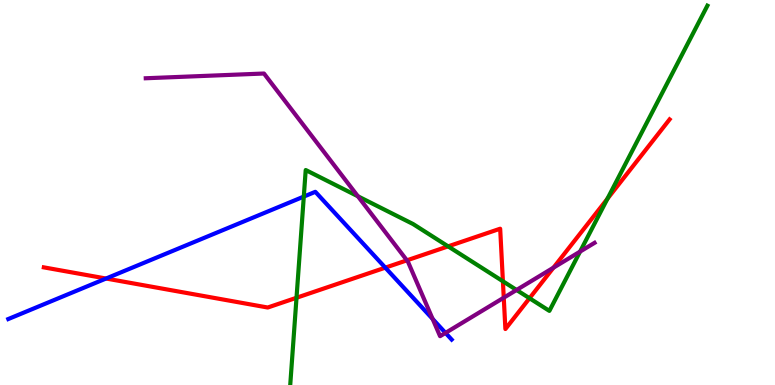[{'lines': ['blue', 'red'], 'intersections': [{'x': 1.37, 'y': 2.77}, {'x': 4.97, 'y': 3.05}]}, {'lines': ['green', 'red'], 'intersections': [{'x': 3.83, 'y': 2.27}, {'x': 5.78, 'y': 3.6}, {'x': 6.49, 'y': 2.69}, {'x': 6.83, 'y': 2.25}, {'x': 7.84, 'y': 4.84}]}, {'lines': ['purple', 'red'], 'intersections': [{'x': 5.25, 'y': 3.24}, {'x': 6.5, 'y': 2.27}, {'x': 7.14, 'y': 3.05}]}, {'lines': ['blue', 'green'], 'intersections': [{'x': 3.92, 'y': 4.89}]}, {'lines': ['blue', 'purple'], 'intersections': [{'x': 5.58, 'y': 1.72}, {'x': 5.75, 'y': 1.35}]}, {'lines': ['green', 'purple'], 'intersections': [{'x': 4.62, 'y': 4.9}, {'x': 6.67, 'y': 2.47}, {'x': 7.48, 'y': 3.47}]}]